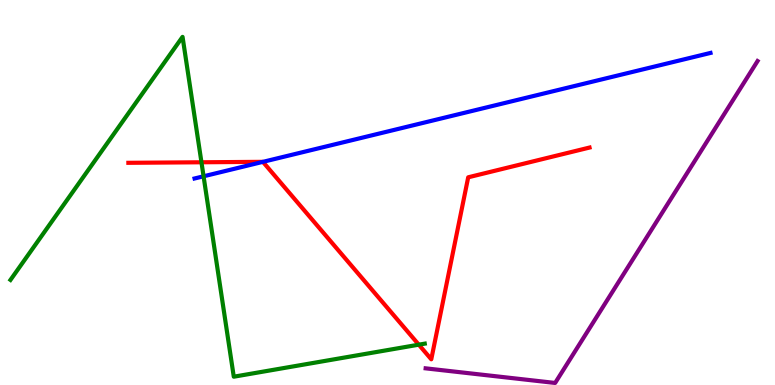[{'lines': ['blue', 'red'], 'intersections': [{'x': 3.39, 'y': 5.8}]}, {'lines': ['green', 'red'], 'intersections': [{'x': 2.6, 'y': 5.79}, {'x': 5.4, 'y': 1.05}]}, {'lines': ['purple', 'red'], 'intersections': []}, {'lines': ['blue', 'green'], 'intersections': [{'x': 2.63, 'y': 5.42}]}, {'lines': ['blue', 'purple'], 'intersections': []}, {'lines': ['green', 'purple'], 'intersections': []}]